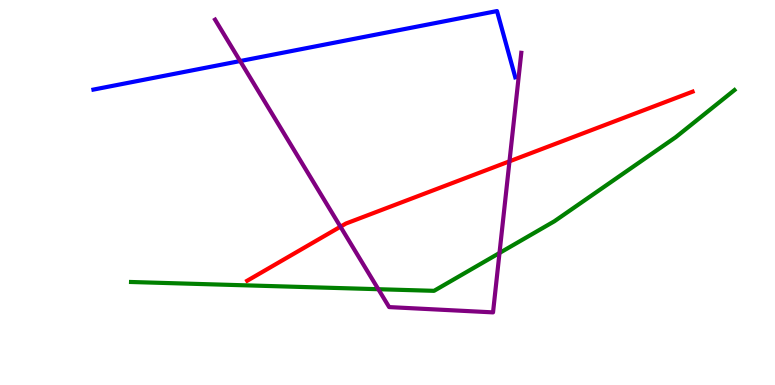[{'lines': ['blue', 'red'], 'intersections': []}, {'lines': ['green', 'red'], 'intersections': []}, {'lines': ['purple', 'red'], 'intersections': [{'x': 4.39, 'y': 4.11}, {'x': 6.57, 'y': 5.81}]}, {'lines': ['blue', 'green'], 'intersections': []}, {'lines': ['blue', 'purple'], 'intersections': [{'x': 3.1, 'y': 8.41}]}, {'lines': ['green', 'purple'], 'intersections': [{'x': 4.88, 'y': 2.49}, {'x': 6.45, 'y': 3.43}]}]